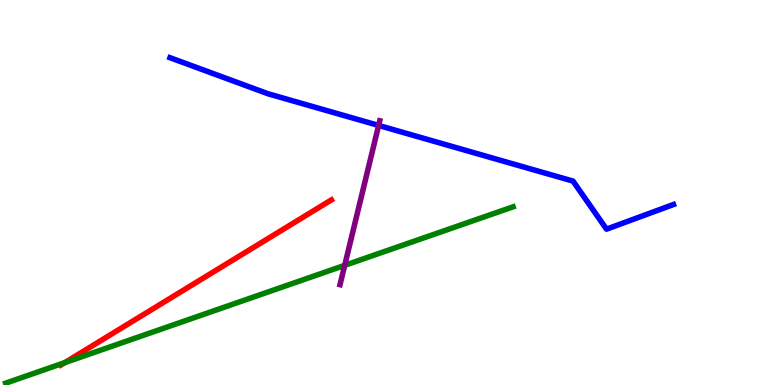[{'lines': ['blue', 'red'], 'intersections': []}, {'lines': ['green', 'red'], 'intersections': [{'x': 0.837, 'y': 0.582}]}, {'lines': ['purple', 'red'], 'intersections': []}, {'lines': ['blue', 'green'], 'intersections': []}, {'lines': ['blue', 'purple'], 'intersections': [{'x': 4.89, 'y': 6.74}]}, {'lines': ['green', 'purple'], 'intersections': [{'x': 4.45, 'y': 3.11}]}]